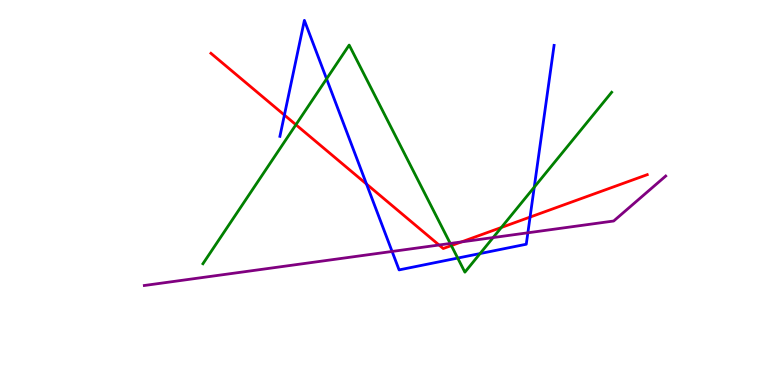[{'lines': ['blue', 'red'], 'intersections': [{'x': 3.67, 'y': 7.01}, {'x': 4.73, 'y': 5.22}, {'x': 6.84, 'y': 4.36}]}, {'lines': ['green', 'red'], 'intersections': [{'x': 3.82, 'y': 6.76}, {'x': 5.82, 'y': 3.62}, {'x': 6.47, 'y': 4.09}]}, {'lines': ['purple', 'red'], 'intersections': [{'x': 5.67, 'y': 3.64}, {'x': 5.95, 'y': 3.72}]}, {'lines': ['blue', 'green'], 'intersections': [{'x': 4.21, 'y': 7.95}, {'x': 5.91, 'y': 3.3}, {'x': 6.19, 'y': 3.41}, {'x': 6.89, 'y': 5.14}]}, {'lines': ['blue', 'purple'], 'intersections': [{'x': 5.06, 'y': 3.47}, {'x': 6.81, 'y': 3.95}]}, {'lines': ['green', 'purple'], 'intersections': [{'x': 5.81, 'y': 3.68}, {'x': 6.36, 'y': 3.83}]}]